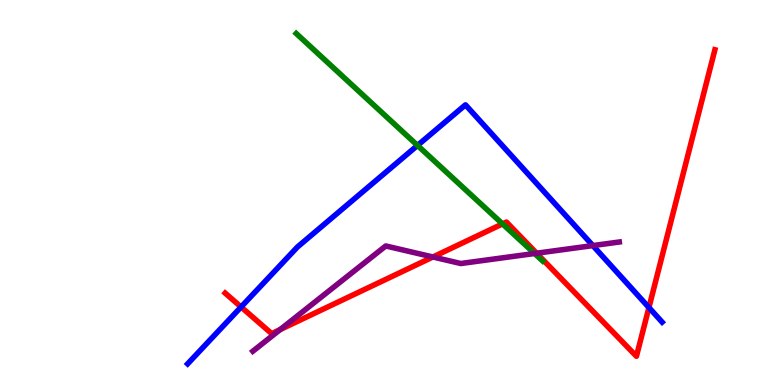[{'lines': ['blue', 'red'], 'intersections': [{'x': 3.11, 'y': 2.03}, {'x': 8.37, 'y': 2.01}]}, {'lines': ['green', 'red'], 'intersections': [{'x': 6.48, 'y': 4.18}]}, {'lines': ['purple', 'red'], 'intersections': [{'x': 3.61, 'y': 1.44}, {'x': 5.59, 'y': 3.32}, {'x': 6.92, 'y': 3.42}]}, {'lines': ['blue', 'green'], 'intersections': [{'x': 5.39, 'y': 6.22}]}, {'lines': ['blue', 'purple'], 'intersections': [{'x': 7.65, 'y': 3.62}]}, {'lines': ['green', 'purple'], 'intersections': [{'x': 6.9, 'y': 3.42}]}]